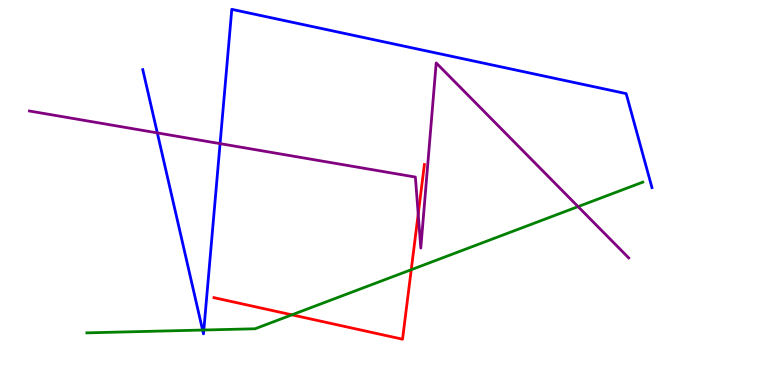[{'lines': ['blue', 'red'], 'intersections': []}, {'lines': ['green', 'red'], 'intersections': [{'x': 3.77, 'y': 1.82}, {'x': 5.31, 'y': 2.99}]}, {'lines': ['purple', 'red'], 'intersections': [{'x': 5.4, 'y': 4.44}]}, {'lines': ['blue', 'green'], 'intersections': [{'x': 2.61, 'y': 1.43}, {'x': 2.63, 'y': 1.43}]}, {'lines': ['blue', 'purple'], 'intersections': [{'x': 2.03, 'y': 6.55}, {'x': 2.84, 'y': 6.27}]}, {'lines': ['green', 'purple'], 'intersections': [{'x': 7.46, 'y': 4.63}]}]